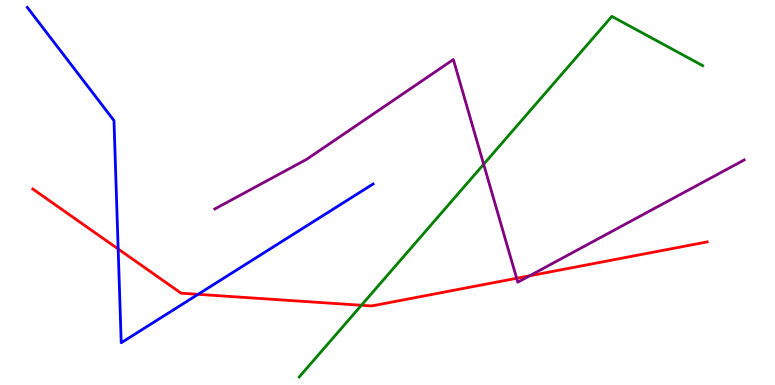[{'lines': ['blue', 'red'], 'intersections': [{'x': 1.52, 'y': 3.53}, {'x': 2.56, 'y': 2.36}]}, {'lines': ['green', 'red'], 'intersections': [{'x': 4.66, 'y': 2.07}]}, {'lines': ['purple', 'red'], 'intersections': [{'x': 6.67, 'y': 2.77}, {'x': 6.83, 'y': 2.84}]}, {'lines': ['blue', 'green'], 'intersections': []}, {'lines': ['blue', 'purple'], 'intersections': []}, {'lines': ['green', 'purple'], 'intersections': [{'x': 6.24, 'y': 5.73}]}]